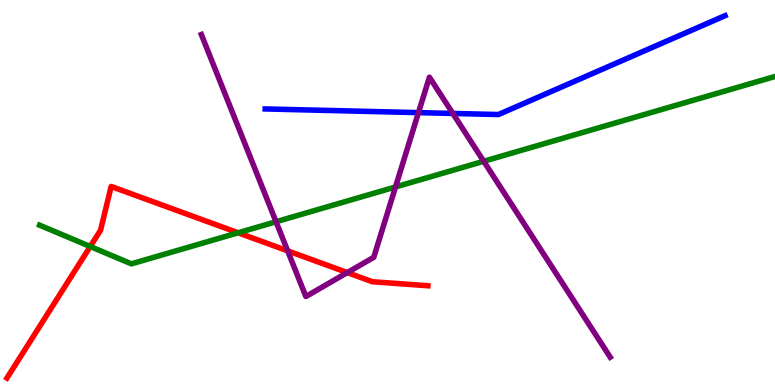[{'lines': ['blue', 'red'], 'intersections': []}, {'lines': ['green', 'red'], 'intersections': [{'x': 1.16, 'y': 3.6}, {'x': 3.07, 'y': 3.95}]}, {'lines': ['purple', 'red'], 'intersections': [{'x': 3.71, 'y': 3.48}, {'x': 4.48, 'y': 2.92}]}, {'lines': ['blue', 'green'], 'intersections': []}, {'lines': ['blue', 'purple'], 'intersections': [{'x': 5.4, 'y': 7.07}, {'x': 5.84, 'y': 7.05}]}, {'lines': ['green', 'purple'], 'intersections': [{'x': 3.56, 'y': 4.24}, {'x': 5.1, 'y': 5.14}, {'x': 6.24, 'y': 5.81}]}]